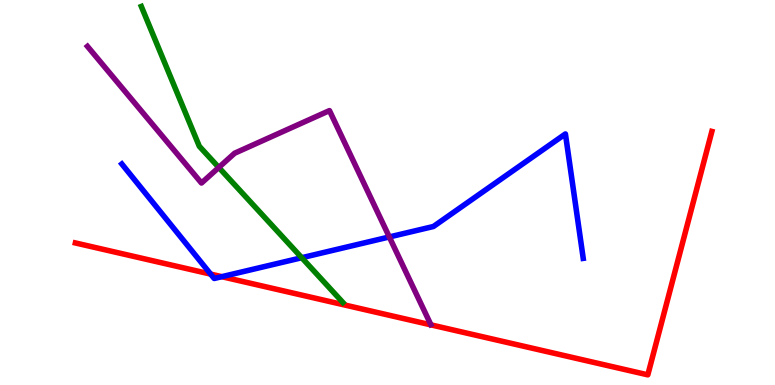[{'lines': ['blue', 'red'], 'intersections': [{'x': 2.72, 'y': 2.88}, {'x': 2.86, 'y': 2.81}]}, {'lines': ['green', 'red'], 'intersections': []}, {'lines': ['purple', 'red'], 'intersections': []}, {'lines': ['blue', 'green'], 'intersections': [{'x': 3.89, 'y': 3.31}]}, {'lines': ['blue', 'purple'], 'intersections': [{'x': 5.02, 'y': 3.85}]}, {'lines': ['green', 'purple'], 'intersections': [{'x': 2.82, 'y': 5.65}]}]